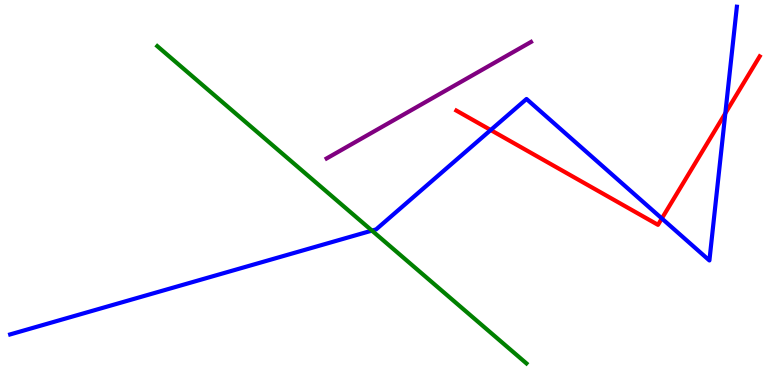[{'lines': ['blue', 'red'], 'intersections': [{'x': 6.33, 'y': 6.62}, {'x': 8.54, 'y': 4.33}, {'x': 9.36, 'y': 7.06}]}, {'lines': ['green', 'red'], 'intersections': []}, {'lines': ['purple', 'red'], 'intersections': []}, {'lines': ['blue', 'green'], 'intersections': [{'x': 4.8, 'y': 4.01}]}, {'lines': ['blue', 'purple'], 'intersections': []}, {'lines': ['green', 'purple'], 'intersections': []}]